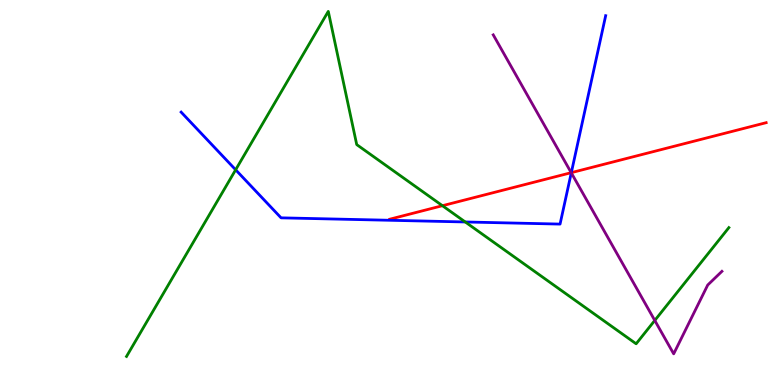[{'lines': ['blue', 'red'], 'intersections': [{'x': 7.37, 'y': 5.52}]}, {'lines': ['green', 'red'], 'intersections': [{'x': 5.71, 'y': 4.66}]}, {'lines': ['purple', 'red'], 'intersections': [{'x': 7.37, 'y': 5.51}]}, {'lines': ['blue', 'green'], 'intersections': [{'x': 3.04, 'y': 5.59}, {'x': 6.0, 'y': 4.23}]}, {'lines': ['blue', 'purple'], 'intersections': [{'x': 7.37, 'y': 5.51}]}, {'lines': ['green', 'purple'], 'intersections': [{'x': 8.45, 'y': 1.68}]}]